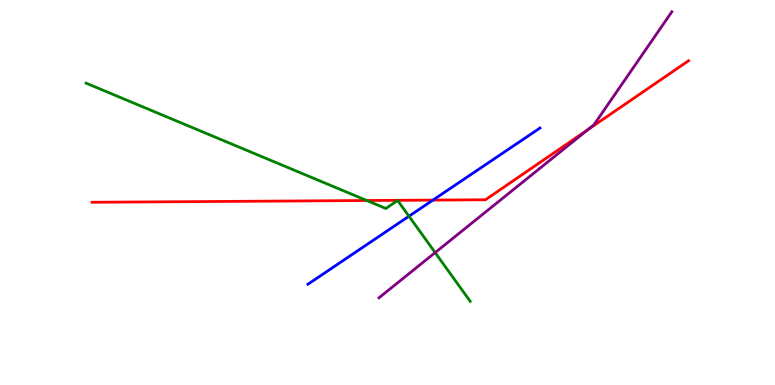[{'lines': ['blue', 'red'], 'intersections': [{'x': 5.59, 'y': 4.8}]}, {'lines': ['green', 'red'], 'intersections': [{'x': 4.73, 'y': 4.79}]}, {'lines': ['purple', 'red'], 'intersections': [{'x': 7.59, 'y': 6.63}]}, {'lines': ['blue', 'green'], 'intersections': [{'x': 5.28, 'y': 4.38}]}, {'lines': ['blue', 'purple'], 'intersections': []}, {'lines': ['green', 'purple'], 'intersections': [{'x': 5.61, 'y': 3.44}]}]